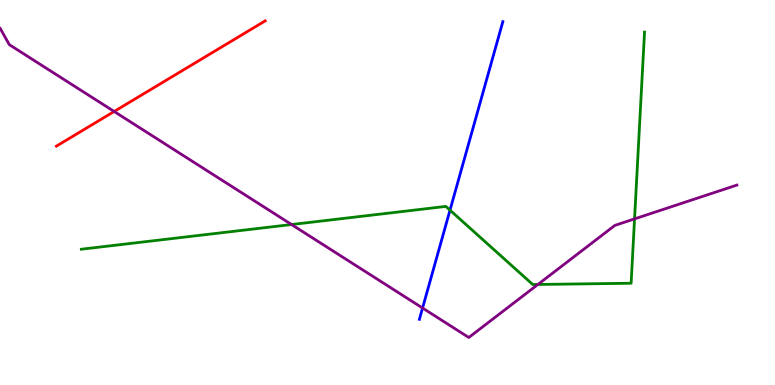[{'lines': ['blue', 'red'], 'intersections': []}, {'lines': ['green', 'red'], 'intersections': []}, {'lines': ['purple', 'red'], 'intersections': [{'x': 1.47, 'y': 7.1}]}, {'lines': ['blue', 'green'], 'intersections': [{'x': 5.81, 'y': 4.54}]}, {'lines': ['blue', 'purple'], 'intersections': [{'x': 5.45, 'y': 2.0}]}, {'lines': ['green', 'purple'], 'intersections': [{'x': 3.76, 'y': 4.17}, {'x': 6.94, 'y': 2.61}, {'x': 8.19, 'y': 4.31}]}]